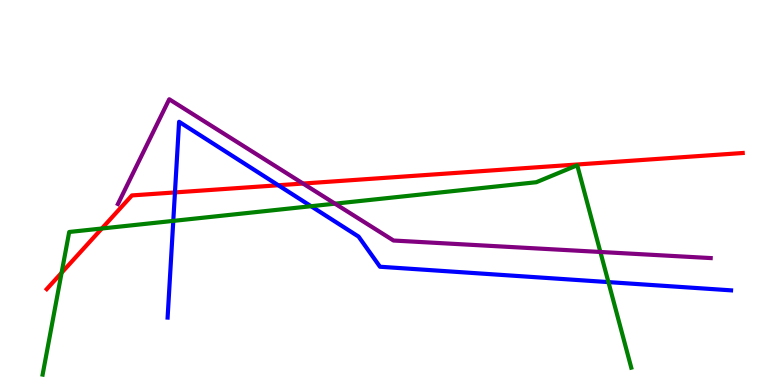[{'lines': ['blue', 'red'], 'intersections': [{'x': 2.26, 'y': 5.0}, {'x': 3.59, 'y': 5.19}]}, {'lines': ['green', 'red'], 'intersections': [{'x': 0.795, 'y': 2.92}, {'x': 1.31, 'y': 4.06}]}, {'lines': ['purple', 'red'], 'intersections': [{'x': 3.91, 'y': 5.23}]}, {'lines': ['blue', 'green'], 'intersections': [{'x': 2.24, 'y': 4.26}, {'x': 4.01, 'y': 4.64}, {'x': 7.85, 'y': 2.67}]}, {'lines': ['blue', 'purple'], 'intersections': []}, {'lines': ['green', 'purple'], 'intersections': [{'x': 4.32, 'y': 4.71}, {'x': 7.75, 'y': 3.46}]}]